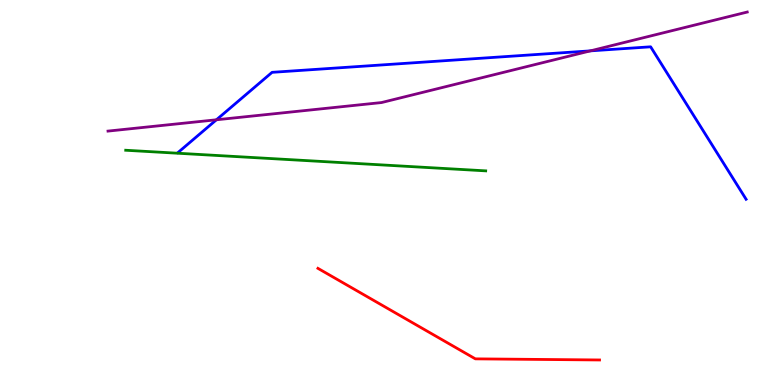[{'lines': ['blue', 'red'], 'intersections': []}, {'lines': ['green', 'red'], 'intersections': []}, {'lines': ['purple', 'red'], 'intersections': []}, {'lines': ['blue', 'green'], 'intersections': []}, {'lines': ['blue', 'purple'], 'intersections': [{'x': 2.79, 'y': 6.89}, {'x': 7.62, 'y': 8.68}]}, {'lines': ['green', 'purple'], 'intersections': []}]